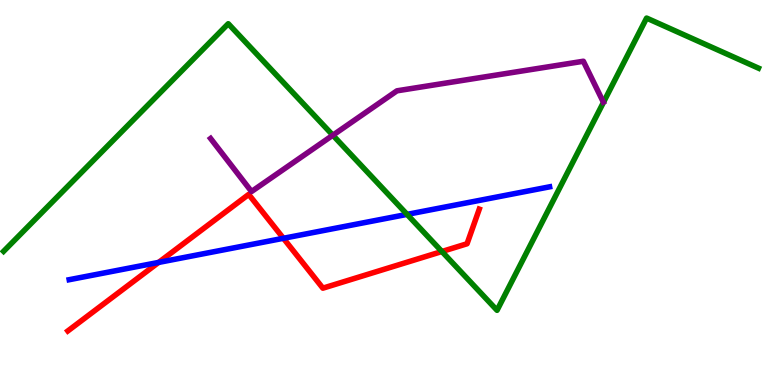[{'lines': ['blue', 'red'], 'intersections': [{'x': 2.05, 'y': 3.18}, {'x': 3.66, 'y': 3.81}]}, {'lines': ['green', 'red'], 'intersections': [{'x': 5.7, 'y': 3.47}]}, {'lines': ['purple', 'red'], 'intersections': []}, {'lines': ['blue', 'green'], 'intersections': [{'x': 5.25, 'y': 4.43}]}, {'lines': ['blue', 'purple'], 'intersections': []}, {'lines': ['green', 'purple'], 'intersections': [{'x': 4.29, 'y': 6.49}]}]